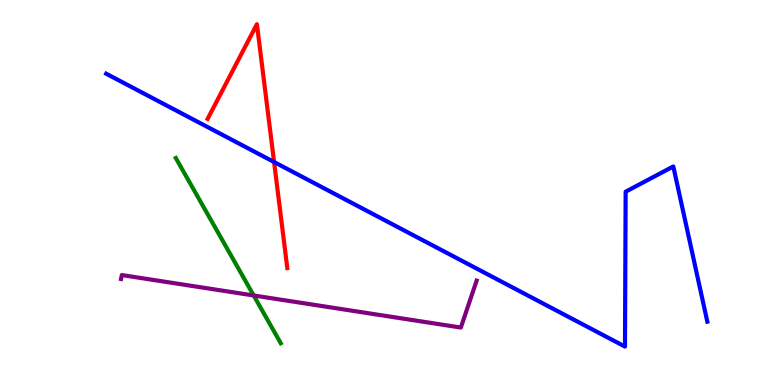[{'lines': ['blue', 'red'], 'intersections': [{'x': 3.54, 'y': 5.79}]}, {'lines': ['green', 'red'], 'intersections': []}, {'lines': ['purple', 'red'], 'intersections': []}, {'lines': ['blue', 'green'], 'intersections': []}, {'lines': ['blue', 'purple'], 'intersections': []}, {'lines': ['green', 'purple'], 'intersections': [{'x': 3.27, 'y': 2.33}]}]